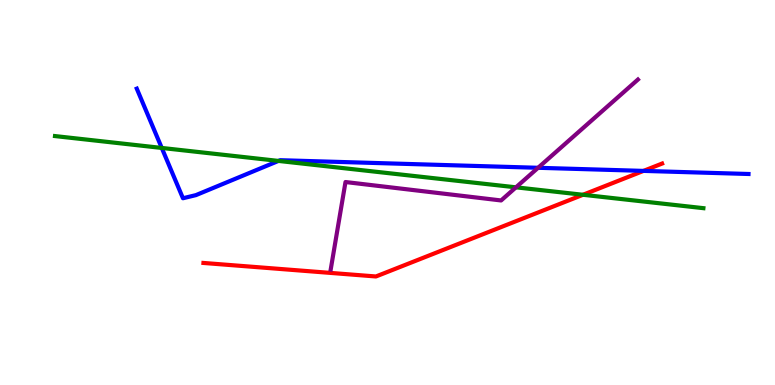[{'lines': ['blue', 'red'], 'intersections': [{'x': 8.3, 'y': 5.56}]}, {'lines': ['green', 'red'], 'intersections': [{'x': 7.52, 'y': 4.94}]}, {'lines': ['purple', 'red'], 'intersections': []}, {'lines': ['blue', 'green'], 'intersections': [{'x': 2.09, 'y': 6.16}, {'x': 3.59, 'y': 5.82}]}, {'lines': ['blue', 'purple'], 'intersections': [{'x': 6.94, 'y': 5.64}]}, {'lines': ['green', 'purple'], 'intersections': [{'x': 6.66, 'y': 5.13}]}]